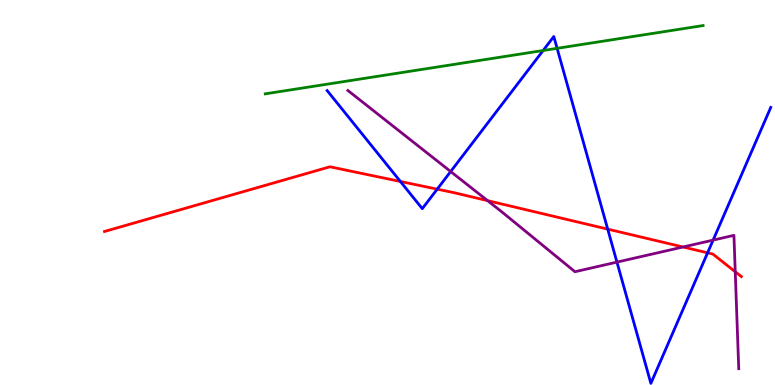[{'lines': ['blue', 'red'], 'intersections': [{'x': 5.17, 'y': 5.29}, {'x': 5.64, 'y': 5.09}, {'x': 7.84, 'y': 4.05}, {'x': 9.13, 'y': 3.43}]}, {'lines': ['green', 'red'], 'intersections': []}, {'lines': ['purple', 'red'], 'intersections': [{'x': 6.29, 'y': 4.79}, {'x': 8.81, 'y': 3.58}, {'x': 9.49, 'y': 2.94}]}, {'lines': ['blue', 'green'], 'intersections': [{'x': 7.01, 'y': 8.69}, {'x': 7.19, 'y': 8.74}]}, {'lines': ['blue', 'purple'], 'intersections': [{'x': 5.82, 'y': 5.54}, {'x': 7.96, 'y': 3.19}, {'x': 9.2, 'y': 3.76}]}, {'lines': ['green', 'purple'], 'intersections': []}]